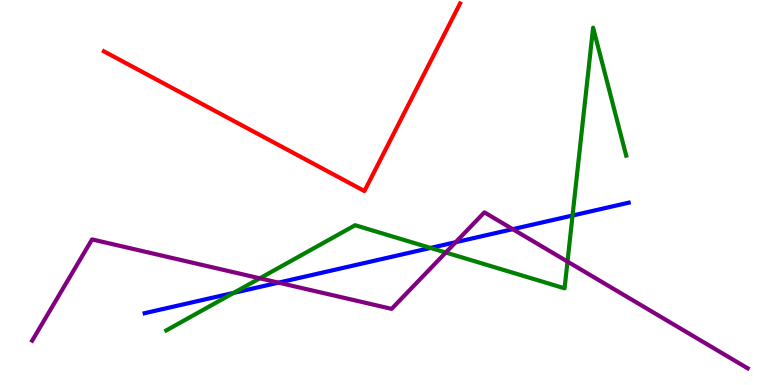[{'lines': ['blue', 'red'], 'intersections': []}, {'lines': ['green', 'red'], 'intersections': []}, {'lines': ['purple', 'red'], 'intersections': []}, {'lines': ['blue', 'green'], 'intersections': [{'x': 3.02, 'y': 2.39}, {'x': 5.56, 'y': 3.56}, {'x': 7.39, 'y': 4.4}]}, {'lines': ['blue', 'purple'], 'intersections': [{'x': 3.59, 'y': 2.66}, {'x': 5.88, 'y': 3.71}, {'x': 6.62, 'y': 4.05}]}, {'lines': ['green', 'purple'], 'intersections': [{'x': 3.35, 'y': 2.77}, {'x': 5.75, 'y': 3.44}, {'x': 7.32, 'y': 3.21}]}]